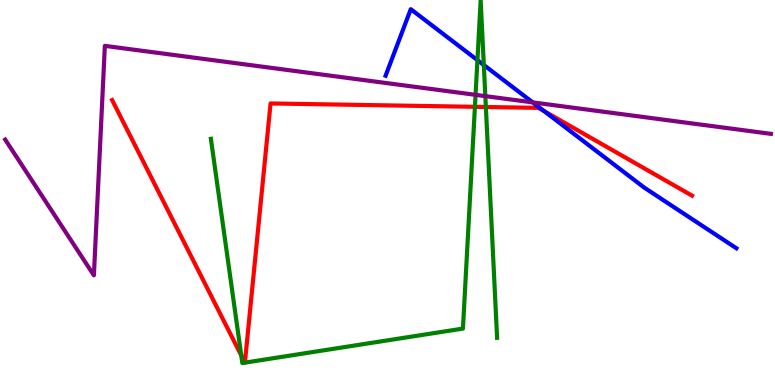[{'lines': ['blue', 'red'], 'intersections': [{'x': 7.02, 'y': 7.11}]}, {'lines': ['green', 'red'], 'intersections': [{'x': 3.11, 'y': 0.768}, {'x': 6.13, 'y': 7.23}, {'x': 6.27, 'y': 7.22}]}, {'lines': ['purple', 'red'], 'intersections': []}, {'lines': ['blue', 'green'], 'intersections': [{'x': 6.16, 'y': 8.44}, {'x': 6.24, 'y': 8.31}]}, {'lines': ['blue', 'purple'], 'intersections': [{'x': 6.87, 'y': 7.34}]}, {'lines': ['green', 'purple'], 'intersections': [{'x': 6.14, 'y': 7.54}, {'x': 6.26, 'y': 7.5}]}]